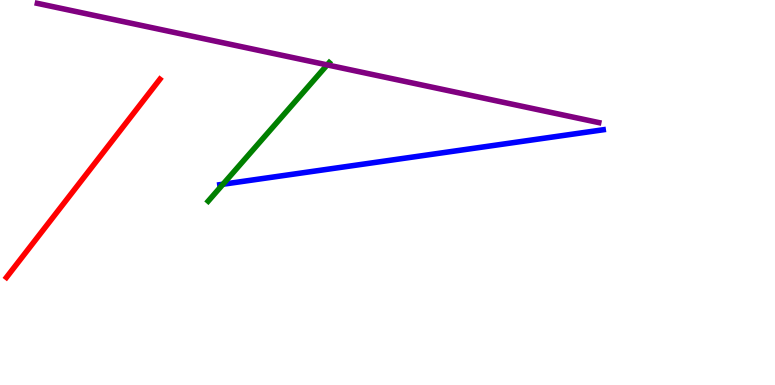[{'lines': ['blue', 'red'], 'intersections': []}, {'lines': ['green', 'red'], 'intersections': []}, {'lines': ['purple', 'red'], 'intersections': []}, {'lines': ['blue', 'green'], 'intersections': [{'x': 2.88, 'y': 5.21}]}, {'lines': ['blue', 'purple'], 'intersections': []}, {'lines': ['green', 'purple'], 'intersections': [{'x': 4.22, 'y': 8.31}]}]